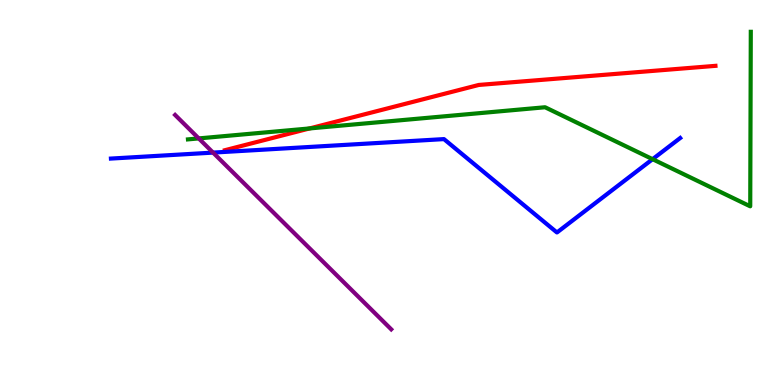[{'lines': ['blue', 'red'], 'intersections': []}, {'lines': ['green', 'red'], 'intersections': [{'x': 3.99, 'y': 6.66}]}, {'lines': ['purple', 'red'], 'intersections': []}, {'lines': ['blue', 'green'], 'intersections': [{'x': 8.42, 'y': 5.87}]}, {'lines': ['blue', 'purple'], 'intersections': [{'x': 2.75, 'y': 6.04}]}, {'lines': ['green', 'purple'], 'intersections': [{'x': 2.56, 'y': 6.4}]}]